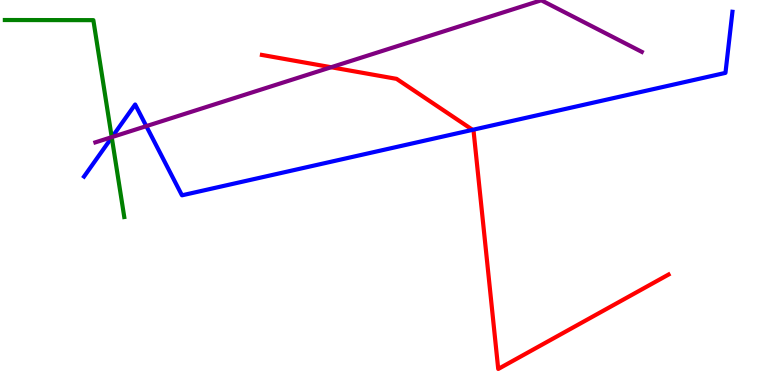[{'lines': ['blue', 'red'], 'intersections': [{'x': 6.1, 'y': 6.63}]}, {'lines': ['green', 'red'], 'intersections': []}, {'lines': ['purple', 'red'], 'intersections': [{'x': 4.27, 'y': 8.25}]}, {'lines': ['blue', 'green'], 'intersections': [{'x': 1.44, 'y': 6.43}]}, {'lines': ['blue', 'purple'], 'intersections': [{'x': 1.45, 'y': 6.44}, {'x': 1.89, 'y': 6.72}]}, {'lines': ['green', 'purple'], 'intersections': [{'x': 1.44, 'y': 6.44}]}]